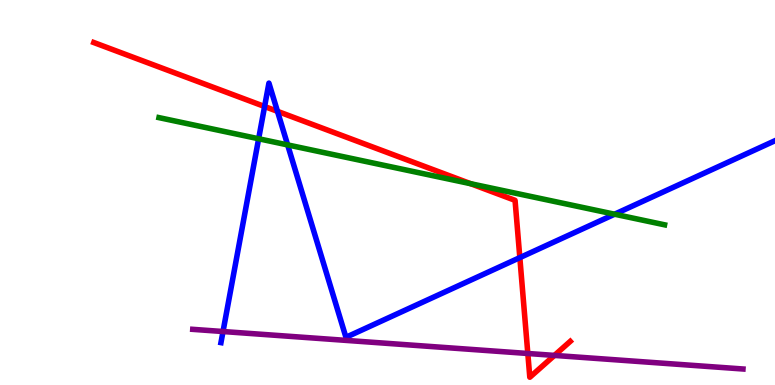[{'lines': ['blue', 'red'], 'intersections': [{'x': 3.41, 'y': 7.23}, {'x': 3.58, 'y': 7.11}, {'x': 6.71, 'y': 3.31}]}, {'lines': ['green', 'red'], 'intersections': [{'x': 6.07, 'y': 5.23}]}, {'lines': ['purple', 'red'], 'intersections': [{'x': 6.81, 'y': 0.818}, {'x': 7.15, 'y': 0.769}]}, {'lines': ['blue', 'green'], 'intersections': [{'x': 3.34, 'y': 6.4}, {'x': 3.71, 'y': 6.24}, {'x': 7.93, 'y': 4.44}]}, {'lines': ['blue', 'purple'], 'intersections': [{'x': 2.88, 'y': 1.39}]}, {'lines': ['green', 'purple'], 'intersections': []}]